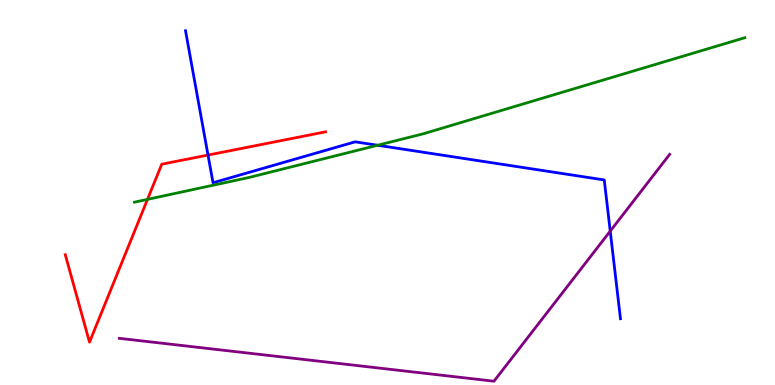[{'lines': ['blue', 'red'], 'intersections': [{'x': 2.68, 'y': 5.97}]}, {'lines': ['green', 'red'], 'intersections': [{'x': 1.9, 'y': 4.82}]}, {'lines': ['purple', 'red'], 'intersections': []}, {'lines': ['blue', 'green'], 'intersections': [{'x': 4.87, 'y': 6.23}]}, {'lines': ['blue', 'purple'], 'intersections': [{'x': 7.87, 'y': 4.0}]}, {'lines': ['green', 'purple'], 'intersections': []}]